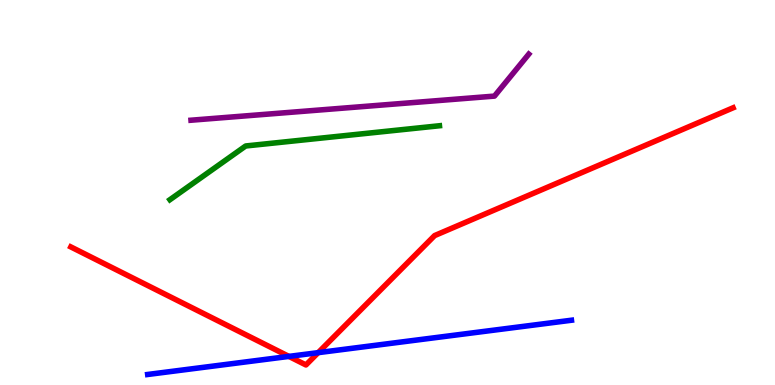[{'lines': ['blue', 'red'], 'intersections': [{'x': 3.73, 'y': 0.743}, {'x': 4.11, 'y': 0.84}]}, {'lines': ['green', 'red'], 'intersections': []}, {'lines': ['purple', 'red'], 'intersections': []}, {'lines': ['blue', 'green'], 'intersections': []}, {'lines': ['blue', 'purple'], 'intersections': []}, {'lines': ['green', 'purple'], 'intersections': []}]